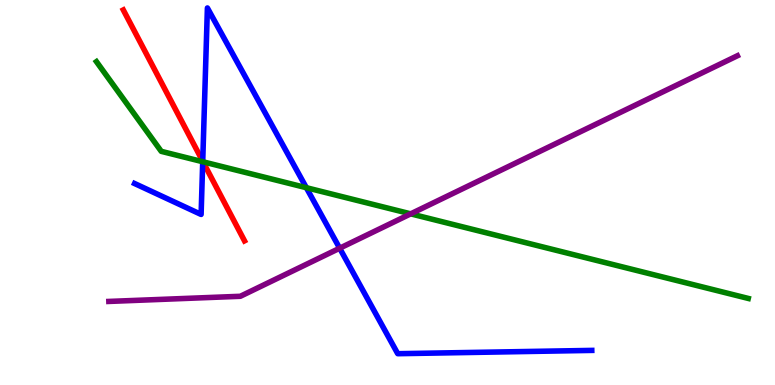[{'lines': ['blue', 'red'], 'intersections': [{'x': 2.62, 'y': 5.81}]}, {'lines': ['green', 'red'], 'intersections': [{'x': 2.62, 'y': 5.8}]}, {'lines': ['purple', 'red'], 'intersections': []}, {'lines': ['blue', 'green'], 'intersections': [{'x': 2.62, 'y': 5.8}, {'x': 3.95, 'y': 5.12}]}, {'lines': ['blue', 'purple'], 'intersections': [{'x': 4.38, 'y': 3.55}]}, {'lines': ['green', 'purple'], 'intersections': [{'x': 5.3, 'y': 4.45}]}]